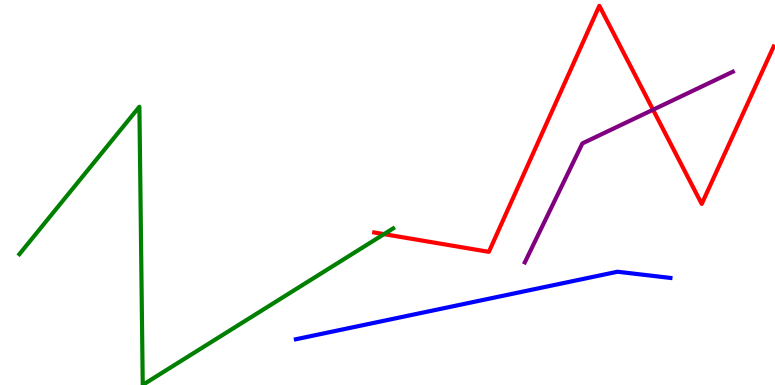[{'lines': ['blue', 'red'], 'intersections': []}, {'lines': ['green', 'red'], 'intersections': [{'x': 4.95, 'y': 3.92}]}, {'lines': ['purple', 'red'], 'intersections': [{'x': 8.43, 'y': 7.15}]}, {'lines': ['blue', 'green'], 'intersections': []}, {'lines': ['blue', 'purple'], 'intersections': []}, {'lines': ['green', 'purple'], 'intersections': []}]